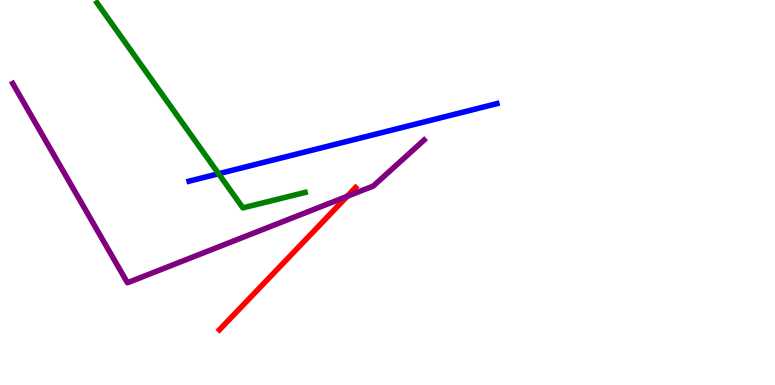[{'lines': ['blue', 'red'], 'intersections': []}, {'lines': ['green', 'red'], 'intersections': []}, {'lines': ['purple', 'red'], 'intersections': [{'x': 4.48, 'y': 4.9}]}, {'lines': ['blue', 'green'], 'intersections': [{'x': 2.82, 'y': 5.49}]}, {'lines': ['blue', 'purple'], 'intersections': []}, {'lines': ['green', 'purple'], 'intersections': []}]